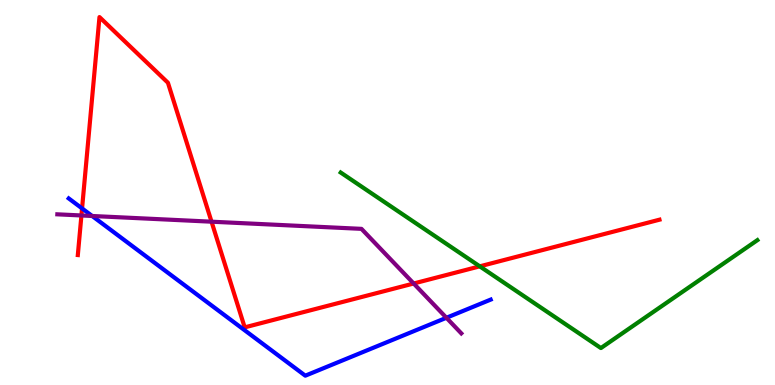[{'lines': ['blue', 'red'], 'intersections': [{'x': 1.06, 'y': 4.59}]}, {'lines': ['green', 'red'], 'intersections': [{'x': 6.19, 'y': 3.08}]}, {'lines': ['purple', 'red'], 'intersections': [{'x': 1.05, 'y': 4.4}, {'x': 2.73, 'y': 4.24}, {'x': 5.34, 'y': 2.64}]}, {'lines': ['blue', 'green'], 'intersections': []}, {'lines': ['blue', 'purple'], 'intersections': [{'x': 1.19, 'y': 4.39}, {'x': 5.76, 'y': 1.75}]}, {'lines': ['green', 'purple'], 'intersections': []}]